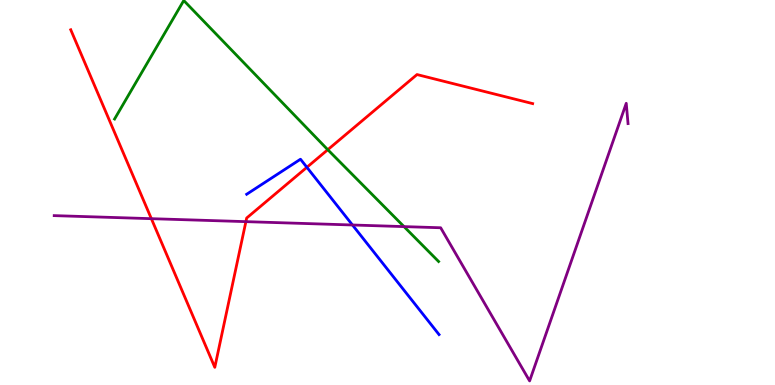[{'lines': ['blue', 'red'], 'intersections': [{'x': 3.96, 'y': 5.65}]}, {'lines': ['green', 'red'], 'intersections': [{'x': 4.23, 'y': 6.11}]}, {'lines': ['purple', 'red'], 'intersections': [{'x': 1.95, 'y': 4.32}, {'x': 3.17, 'y': 4.24}]}, {'lines': ['blue', 'green'], 'intersections': []}, {'lines': ['blue', 'purple'], 'intersections': [{'x': 4.55, 'y': 4.16}]}, {'lines': ['green', 'purple'], 'intersections': [{'x': 5.21, 'y': 4.11}]}]